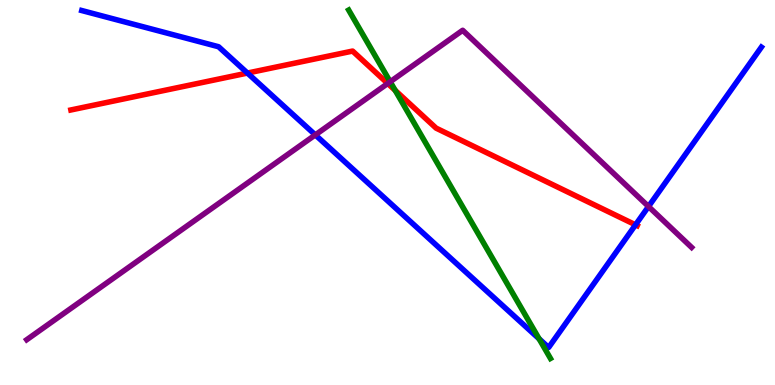[{'lines': ['blue', 'red'], 'intersections': [{'x': 3.19, 'y': 8.1}, {'x': 8.2, 'y': 4.16}]}, {'lines': ['green', 'red'], 'intersections': [{'x': 5.1, 'y': 7.65}]}, {'lines': ['purple', 'red'], 'intersections': [{'x': 5.0, 'y': 7.83}]}, {'lines': ['blue', 'green'], 'intersections': [{'x': 6.96, 'y': 1.2}]}, {'lines': ['blue', 'purple'], 'intersections': [{'x': 4.07, 'y': 6.5}, {'x': 8.37, 'y': 4.64}]}, {'lines': ['green', 'purple'], 'intersections': [{'x': 5.03, 'y': 7.88}]}]